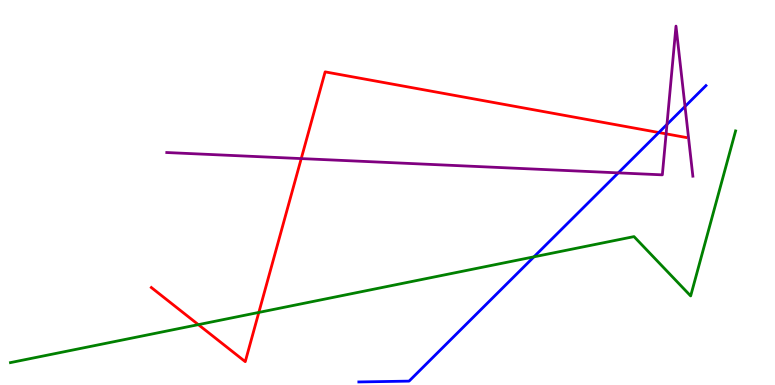[{'lines': ['blue', 'red'], 'intersections': [{'x': 8.5, 'y': 6.56}]}, {'lines': ['green', 'red'], 'intersections': [{'x': 2.56, 'y': 1.57}, {'x': 3.34, 'y': 1.89}]}, {'lines': ['purple', 'red'], 'intersections': [{'x': 3.89, 'y': 5.88}, {'x': 8.59, 'y': 6.52}]}, {'lines': ['blue', 'green'], 'intersections': [{'x': 6.89, 'y': 3.33}]}, {'lines': ['blue', 'purple'], 'intersections': [{'x': 7.98, 'y': 5.51}, {'x': 8.61, 'y': 6.77}, {'x': 8.84, 'y': 7.23}]}, {'lines': ['green', 'purple'], 'intersections': []}]